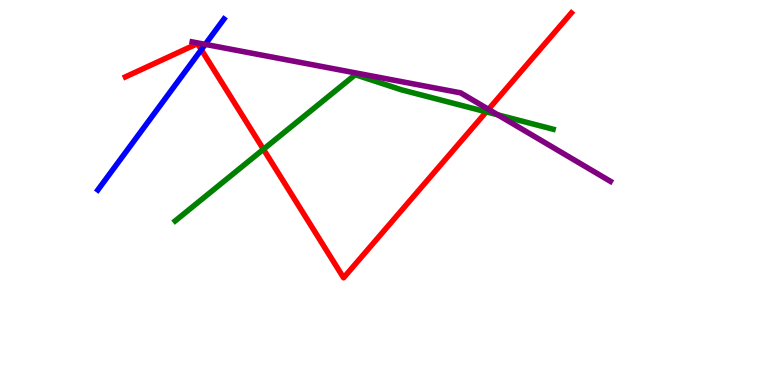[{'lines': ['blue', 'red'], 'intersections': [{'x': 2.6, 'y': 8.71}]}, {'lines': ['green', 'red'], 'intersections': [{'x': 3.4, 'y': 6.12}, {'x': 6.27, 'y': 7.09}]}, {'lines': ['purple', 'red'], 'intersections': [{'x': 6.3, 'y': 7.16}]}, {'lines': ['blue', 'green'], 'intersections': []}, {'lines': ['blue', 'purple'], 'intersections': [{'x': 2.65, 'y': 8.85}]}, {'lines': ['green', 'purple'], 'intersections': [{'x': 6.42, 'y': 7.02}]}]